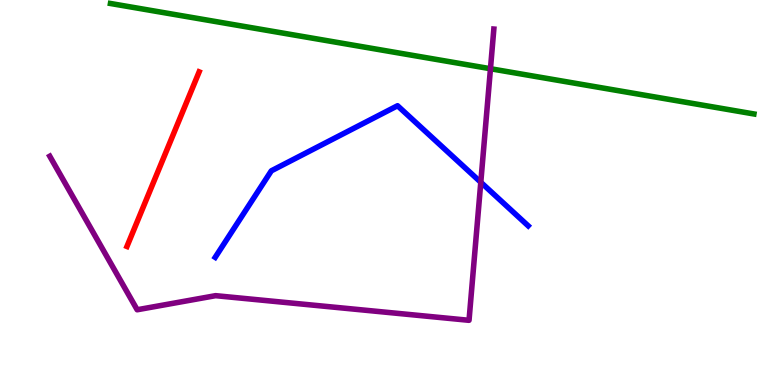[{'lines': ['blue', 'red'], 'intersections': []}, {'lines': ['green', 'red'], 'intersections': []}, {'lines': ['purple', 'red'], 'intersections': []}, {'lines': ['blue', 'green'], 'intersections': []}, {'lines': ['blue', 'purple'], 'intersections': [{'x': 6.2, 'y': 5.27}]}, {'lines': ['green', 'purple'], 'intersections': [{'x': 6.33, 'y': 8.21}]}]